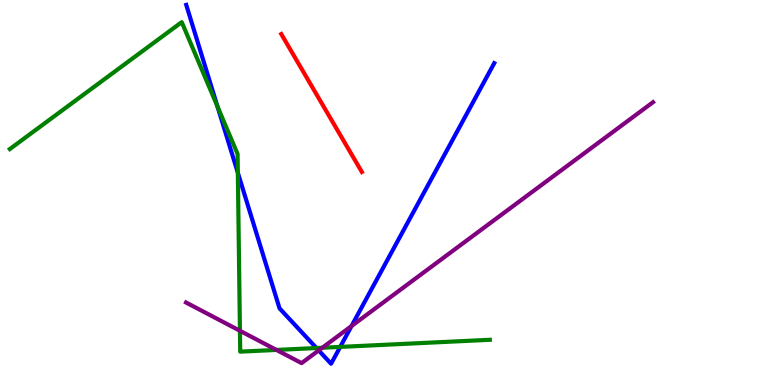[{'lines': ['blue', 'red'], 'intersections': []}, {'lines': ['green', 'red'], 'intersections': []}, {'lines': ['purple', 'red'], 'intersections': []}, {'lines': ['blue', 'green'], 'intersections': [{'x': 2.81, 'y': 7.23}, {'x': 3.07, 'y': 5.51}, {'x': 4.08, 'y': 0.96}, {'x': 4.39, 'y': 0.99}]}, {'lines': ['blue', 'purple'], 'intersections': [{'x': 4.11, 'y': 0.898}, {'x': 4.54, 'y': 1.53}]}, {'lines': ['green', 'purple'], 'intersections': [{'x': 3.1, 'y': 1.41}, {'x': 3.57, 'y': 0.911}, {'x': 4.16, 'y': 0.967}]}]